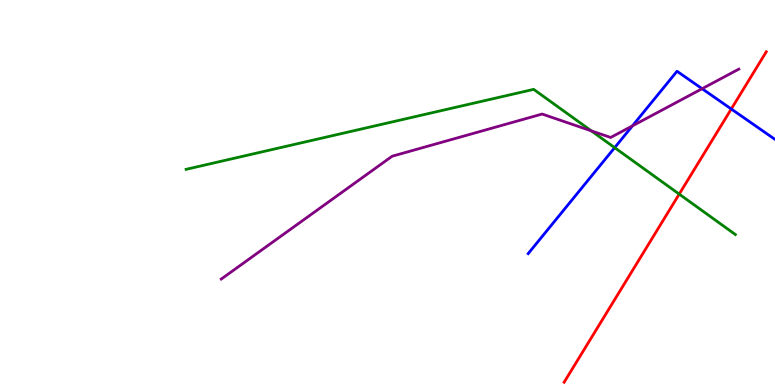[{'lines': ['blue', 'red'], 'intersections': [{'x': 9.44, 'y': 7.17}]}, {'lines': ['green', 'red'], 'intersections': [{'x': 8.76, 'y': 4.96}]}, {'lines': ['purple', 'red'], 'intersections': []}, {'lines': ['blue', 'green'], 'intersections': [{'x': 7.93, 'y': 6.16}]}, {'lines': ['blue', 'purple'], 'intersections': [{'x': 8.16, 'y': 6.73}, {'x': 9.06, 'y': 7.7}]}, {'lines': ['green', 'purple'], 'intersections': [{'x': 7.63, 'y': 6.6}]}]